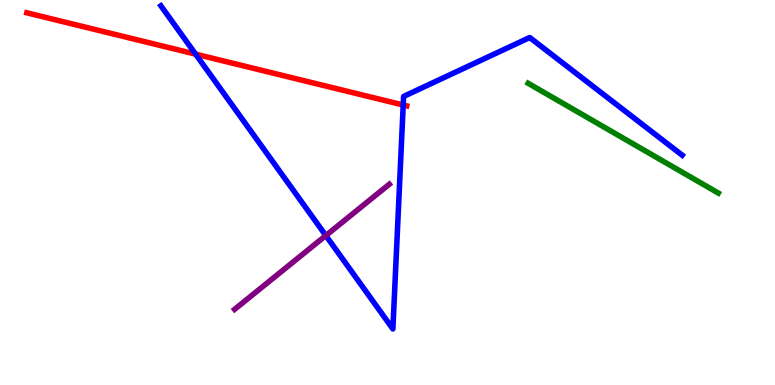[{'lines': ['blue', 'red'], 'intersections': [{'x': 2.52, 'y': 8.59}, {'x': 5.2, 'y': 7.27}]}, {'lines': ['green', 'red'], 'intersections': []}, {'lines': ['purple', 'red'], 'intersections': []}, {'lines': ['blue', 'green'], 'intersections': []}, {'lines': ['blue', 'purple'], 'intersections': [{'x': 4.2, 'y': 3.88}]}, {'lines': ['green', 'purple'], 'intersections': []}]